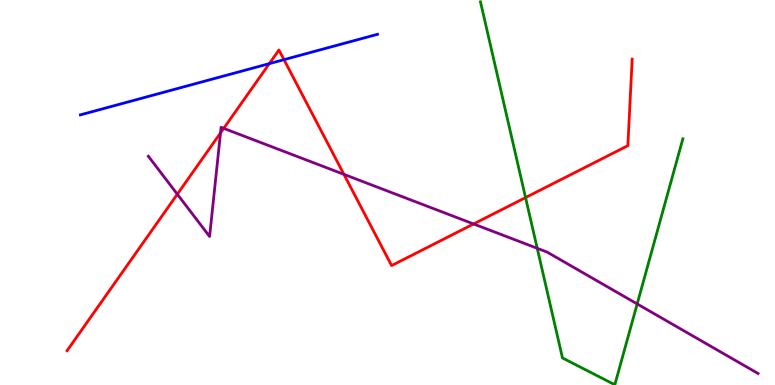[{'lines': ['blue', 'red'], 'intersections': [{'x': 3.48, 'y': 8.35}, {'x': 3.66, 'y': 8.45}]}, {'lines': ['green', 'red'], 'intersections': [{'x': 6.78, 'y': 4.87}]}, {'lines': ['purple', 'red'], 'intersections': [{'x': 2.29, 'y': 4.96}, {'x': 2.85, 'y': 6.55}, {'x': 2.89, 'y': 6.67}, {'x': 4.44, 'y': 5.47}, {'x': 6.11, 'y': 4.18}]}, {'lines': ['blue', 'green'], 'intersections': []}, {'lines': ['blue', 'purple'], 'intersections': []}, {'lines': ['green', 'purple'], 'intersections': [{'x': 6.93, 'y': 3.55}, {'x': 8.22, 'y': 2.11}]}]